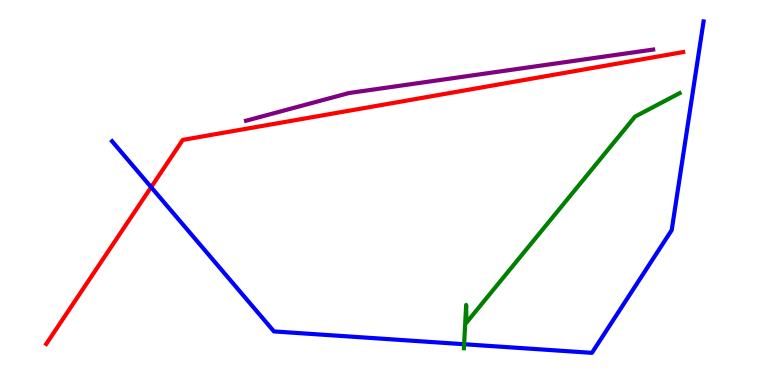[{'lines': ['blue', 'red'], 'intersections': [{'x': 1.95, 'y': 5.14}]}, {'lines': ['green', 'red'], 'intersections': []}, {'lines': ['purple', 'red'], 'intersections': []}, {'lines': ['blue', 'green'], 'intersections': [{'x': 5.99, 'y': 1.06}]}, {'lines': ['blue', 'purple'], 'intersections': []}, {'lines': ['green', 'purple'], 'intersections': []}]